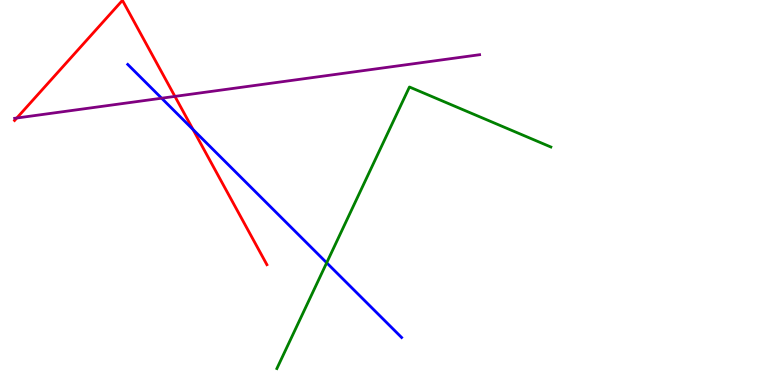[{'lines': ['blue', 'red'], 'intersections': [{'x': 2.49, 'y': 6.64}]}, {'lines': ['green', 'red'], 'intersections': []}, {'lines': ['purple', 'red'], 'intersections': [{'x': 0.217, 'y': 6.93}, {'x': 2.26, 'y': 7.5}]}, {'lines': ['blue', 'green'], 'intersections': [{'x': 4.22, 'y': 3.17}]}, {'lines': ['blue', 'purple'], 'intersections': [{'x': 2.09, 'y': 7.45}]}, {'lines': ['green', 'purple'], 'intersections': []}]